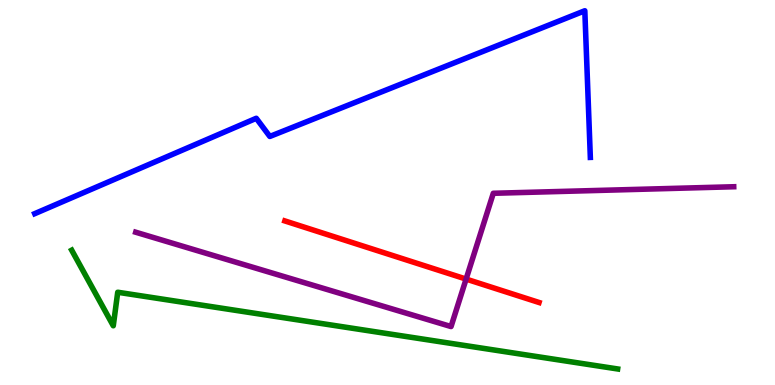[{'lines': ['blue', 'red'], 'intersections': []}, {'lines': ['green', 'red'], 'intersections': []}, {'lines': ['purple', 'red'], 'intersections': [{'x': 6.01, 'y': 2.75}]}, {'lines': ['blue', 'green'], 'intersections': []}, {'lines': ['blue', 'purple'], 'intersections': []}, {'lines': ['green', 'purple'], 'intersections': []}]